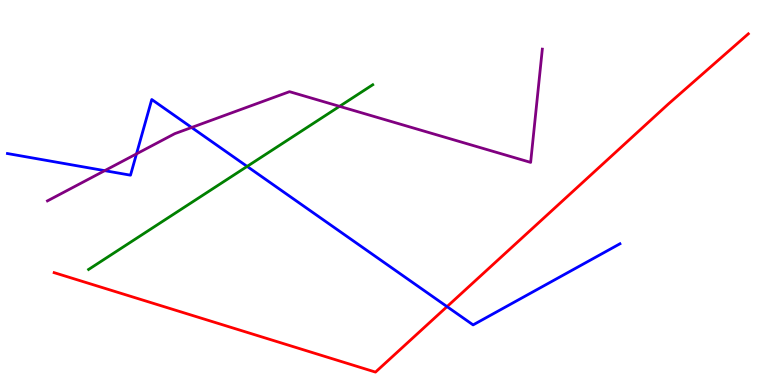[{'lines': ['blue', 'red'], 'intersections': [{'x': 5.77, 'y': 2.04}]}, {'lines': ['green', 'red'], 'intersections': []}, {'lines': ['purple', 'red'], 'intersections': []}, {'lines': ['blue', 'green'], 'intersections': [{'x': 3.19, 'y': 5.68}]}, {'lines': ['blue', 'purple'], 'intersections': [{'x': 1.35, 'y': 5.57}, {'x': 1.76, 'y': 6.0}, {'x': 2.47, 'y': 6.69}]}, {'lines': ['green', 'purple'], 'intersections': [{'x': 4.38, 'y': 7.24}]}]